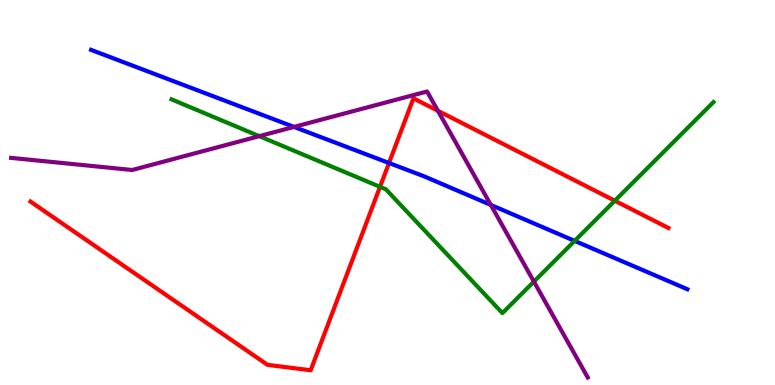[{'lines': ['blue', 'red'], 'intersections': [{'x': 5.02, 'y': 5.77}]}, {'lines': ['green', 'red'], 'intersections': [{'x': 4.9, 'y': 5.15}, {'x': 7.93, 'y': 4.79}]}, {'lines': ['purple', 'red'], 'intersections': [{'x': 5.65, 'y': 7.12}]}, {'lines': ['blue', 'green'], 'intersections': [{'x': 7.41, 'y': 3.74}]}, {'lines': ['blue', 'purple'], 'intersections': [{'x': 3.79, 'y': 6.7}, {'x': 6.33, 'y': 4.68}]}, {'lines': ['green', 'purple'], 'intersections': [{'x': 3.35, 'y': 6.46}, {'x': 6.89, 'y': 2.69}]}]